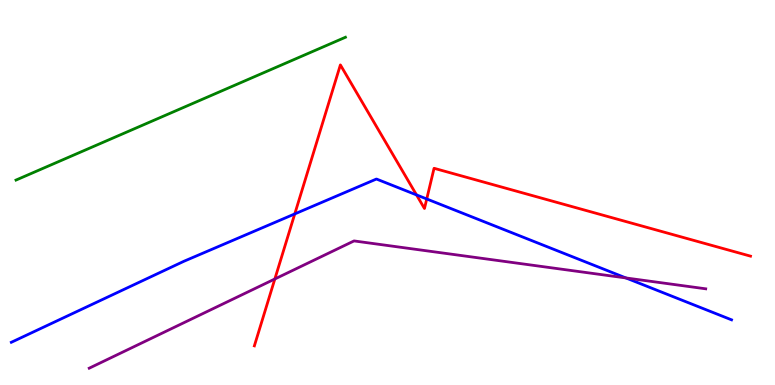[{'lines': ['blue', 'red'], 'intersections': [{'x': 3.8, 'y': 4.44}, {'x': 5.37, 'y': 4.94}, {'x': 5.51, 'y': 4.83}]}, {'lines': ['green', 'red'], 'intersections': []}, {'lines': ['purple', 'red'], 'intersections': [{'x': 3.55, 'y': 2.75}]}, {'lines': ['blue', 'green'], 'intersections': []}, {'lines': ['blue', 'purple'], 'intersections': [{'x': 8.08, 'y': 2.78}]}, {'lines': ['green', 'purple'], 'intersections': []}]